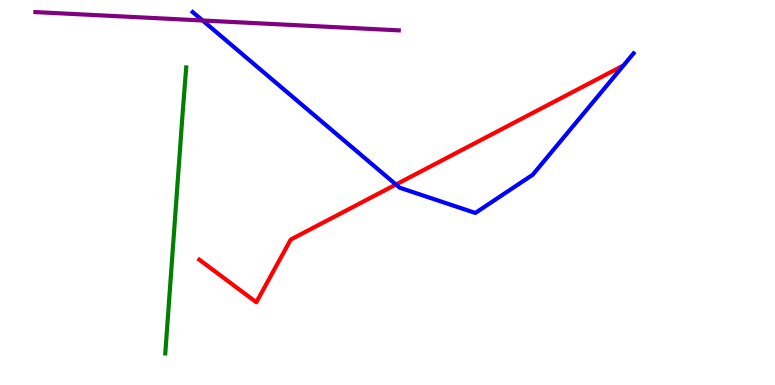[{'lines': ['blue', 'red'], 'intersections': [{'x': 5.11, 'y': 5.21}]}, {'lines': ['green', 'red'], 'intersections': []}, {'lines': ['purple', 'red'], 'intersections': []}, {'lines': ['blue', 'green'], 'intersections': []}, {'lines': ['blue', 'purple'], 'intersections': [{'x': 2.61, 'y': 9.47}]}, {'lines': ['green', 'purple'], 'intersections': []}]